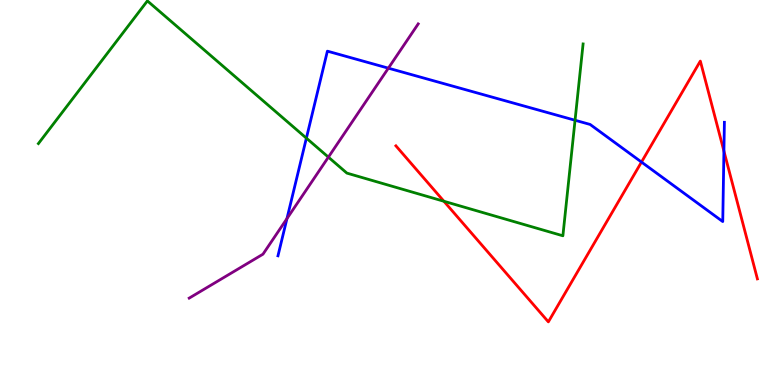[{'lines': ['blue', 'red'], 'intersections': [{'x': 8.28, 'y': 5.79}, {'x': 9.34, 'y': 6.08}]}, {'lines': ['green', 'red'], 'intersections': [{'x': 5.73, 'y': 4.77}]}, {'lines': ['purple', 'red'], 'intersections': []}, {'lines': ['blue', 'green'], 'intersections': [{'x': 3.95, 'y': 6.41}, {'x': 7.42, 'y': 6.88}]}, {'lines': ['blue', 'purple'], 'intersections': [{'x': 3.7, 'y': 4.32}, {'x': 5.01, 'y': 8.23}]}, {'lines': ['green', 'purple'], 'intersections': [{'x': 4.24, 'y': 5.92}]}]